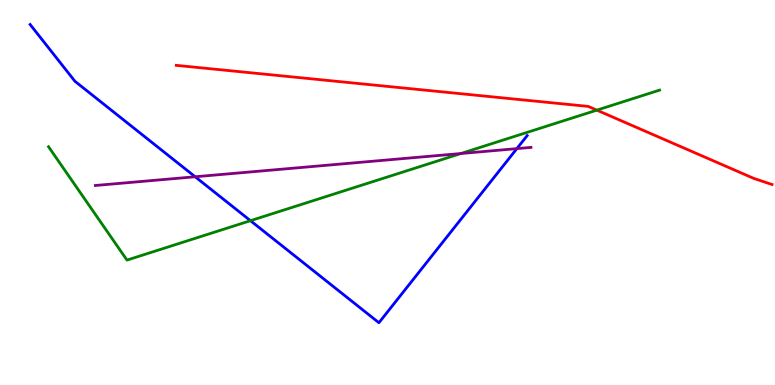[{'lines': ['blue', 'red'], 'intersections': []}, {'lines': ['green', 'red'], 'intersections': [{'x': 7.7, 'y': 7.14}]}, {'lines': ['purple', 'red'], 'intersections': []}, {'lines': ['blue', 'green'], 'intersections': [{'x': 3.23, 'y': 4.27}]}, {'lines': ['blue', 'purple'], 'intersections': [{'x': 2.52, 'y': 5.41}, {'x': 6.67, 'y': 6.14}]}, {'lines': ['green', 'purple'], 'intersections': [{'x': 5.95, 'y': 6.01}]}]